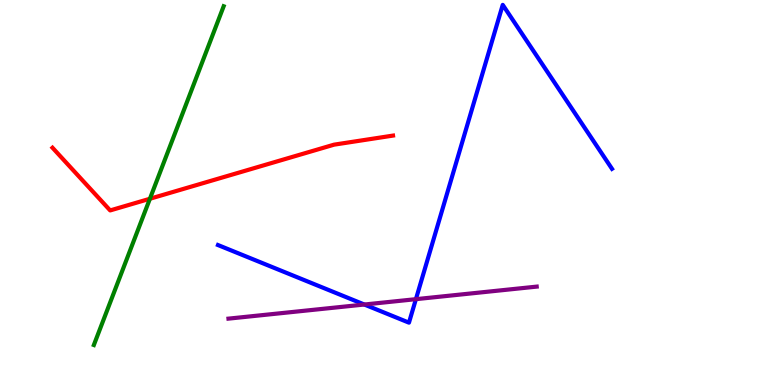[{'lines': ['blue', 'red'], 'intersections': []}, {'lines': ['green', 'red'], 'intersections': [{'x': 1.93, 'y': 4.84}]}, {'lines': ['purple', 'red'], 'intersections': []}, {'lines': ['blue', 'green'], 'intersections': []}, {'lines': ['blue', 'purple'], 'intersections': [{'x': 4.7, 'y': 2.09}, {'x': 5.37, 'y': 2.23}]}, {'lines': ['green', 'purple'], 'intersections': []}]